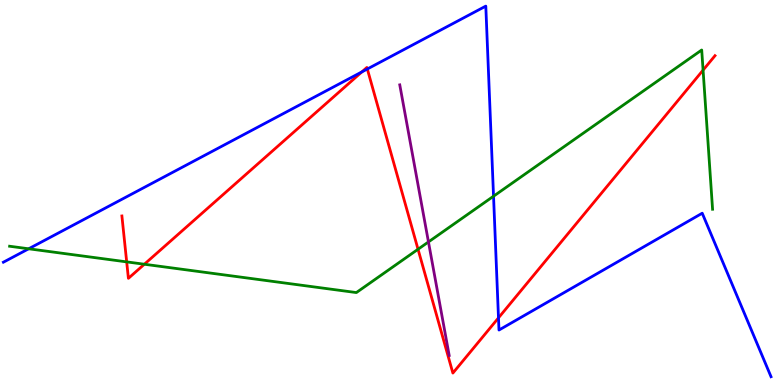[{'lines': ['blue', 'red'], 'intersections': [{'x': 4.67, 'y': 8.13}, {'x': 4.74, 'y': 8.21}, {'x': 6.43, 'y': 1.74}]}, {'lines': ['green', 'red'], 'intersections': [{'x': 1.63, 'y': 3.2}, {'x': 1.86, 'y': 3.14}, {'x': 5.39, 'y': 3.53}, {'x': 9.07, 'y': 8.18}]}, {'lines': ['purple', 'red'], 'intersections': []}, {'lines': ['blue', 'green'], 'intersections': [{'x': 0.37, 'y': 3.54}, {'x': 6.37, 'y': 4.9}]}, {'lines': ['blue', 'purple'], 'intersections': []}, {'lines': ['green', 'purple'], 'intersections': [{'x': 5.53, 'y': 3.72}]}]